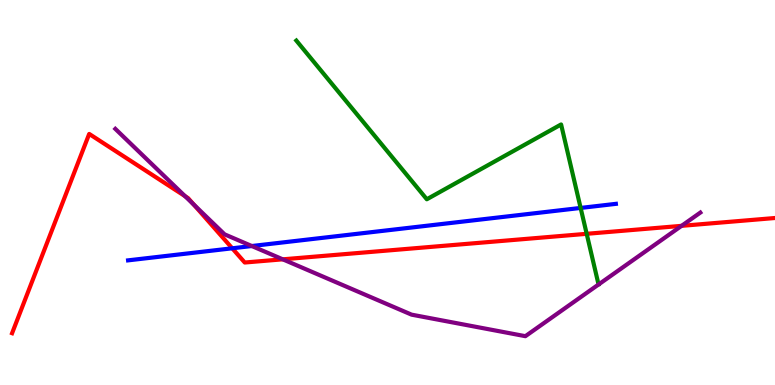[{'lines': ['blue', 'red'], 'intersections': [{'x': 3.0, 'y': 3.55}]}, {'lines': ['green', 'red'], 'intersections': [{'x': 7.57, 'y': 3.93}]}, {'lines': ['purple', 'red'], 'intersections': [{'x': 2.39, 'y': 4.9}, {'x': 2.5, 'y': 4.68}, {'x': 3.65, 'y': 3.26}, {'x': 8.79, 'y': 4.13}]}, {'lines': ['blue', 'green'], 'intersections': [{'x': 7.49, 'y': 4.6}]}, {'lines': ['blue', 'purple'], 'intersections': [{'x': 3.25, 'y': 3.61}]}, {'lines': ['green', 'purple'], 'intersections': []}]